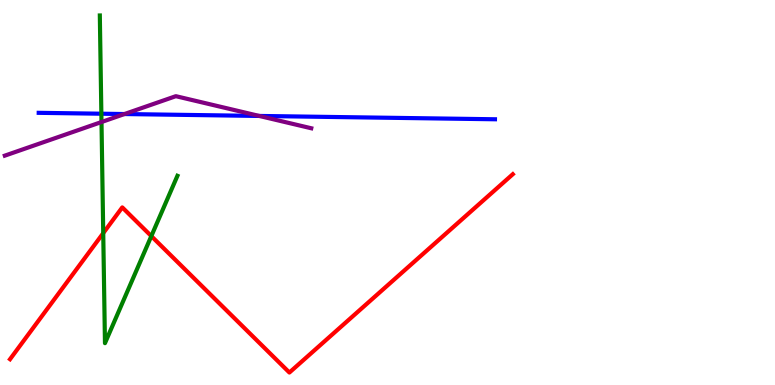[{'lines': ['blue', 'red'], 'intersections': []}, {'lines': ['green', 'red'], 'intersections': [{'x': 1.33, 'y': 3.94}, {'x': 1.95, 'y': 3.87}]}, {'lines': ['purple', 'red'], 'intersections': []}, {'lines': ['blue', 'green'], 'intersections': [{'x': 1.31, 'y': 7.05}]}, {'lines': ['blue', 'purple'], 'intersections': [{'x': 1.61, 'y': 7.04}, {'x': 3.35, 'y': 6.99}]}, {'lines': ['green', 'purple'], 'intersections': [{'x': 1.31, 'y': 6.83}]}]